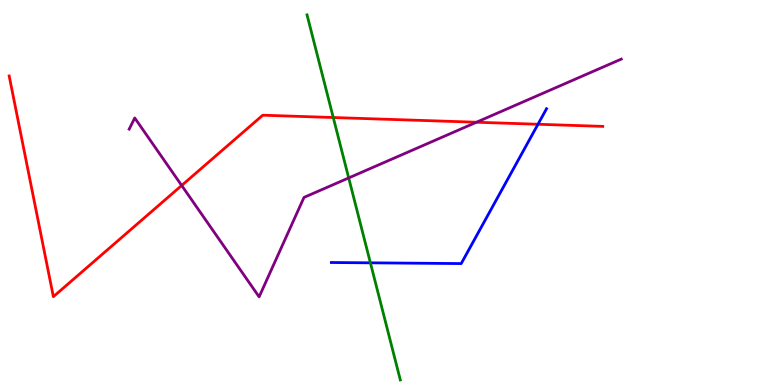[{'lines': ['blue', 'red'], 'intersections': [{'x': 6.94, 'y': 6.77}]}, {'lines': ['green', 'red'], 'intersections': [{'x': 4.3, 'y': 6.95}]}, {'lines': ['purple', 'red'], 'intersections': [{'x': 2.34, 'y': 5.18}, {'x': 6.15, 'y': 6.83}]}, {'lines': ['blue', 'green'], 'intersections': [{'x': 4.78, 'y': 3.17}]}, {'lines': ['blue', 'purple'], 'intersections': []}, {'lines': ['green', 'purple'], 'intersections': [{'x': 4.5, 'y': 5.38}]}]